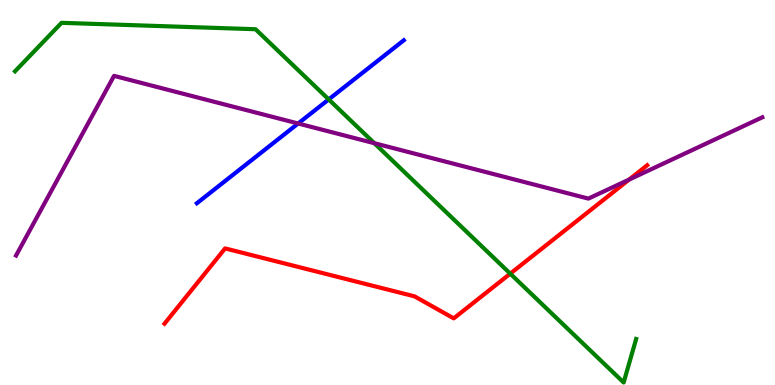[{'lines': ['blue', 'red'], 'intersections': []}, {'lines': ['green', 'red'], 'intersections': [{'x': 6.58, 'y': 2.89}]}, {'lines': ['purple', 'red'], 'intersections': [{'x': 8.12, 'y': 5.34}]}, {'lines': ['blue', 'green'], 'intersections': [{'x': 4.24, 'y': 7.42}]}, {'lines': ['blue', 'purple'], 'intersections': [{'x': 3.85, 'y': 6.79}]}, {'lines': ['green', 'purple'], 'intersections': [{'x': 4.83, 'y': 6.28}]}]